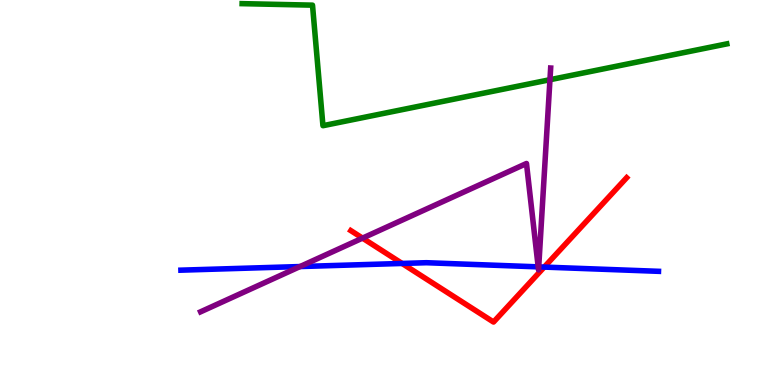[{'lines': ['blue', 'red'], 'intersections': [{'x': 5.19, 'y': 3.16}, {'x': 7.02, 'y': 3.06}]}, {'lines': ['green', 'red'], 'intersections': []}, {'lines': ['purple', 'red'], 'intersections': [{'x': 4.68, 'y': 3.82}]}, {'lines': ['blue', 'green'], 'intersections': []}, {'lines': ['blue', 'purple'], 'intersections': [{'x': 3.87, 'y': 3.08}, {'x': 6.94, 'y': 3.07}, {'x': 6.95, 'y': 3.07}]}, {'lines': ['green', 'purple'], 'intersections': [{'x': 7.1, 'y': 7.93}]}]